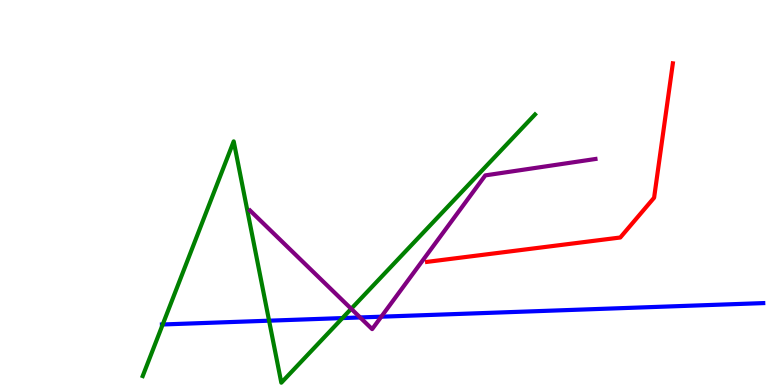[{'lines': ['blue', 'red'], 'intersections': []}, {'lines': ['green', 'red'], 'intersections': []}, {'lines': ['purple', 'red'], 'intersections': []}, {'lines': ['blue', 'green'], 'intersections': [{'x': 2.1, 'y': 1.57}, {'x': 3.47, 'y': 1.67}, {'x': 4.42, 'y': 1.74}]}, {'lines': ['blue', 'purple'], 'intersections': [{'x': 4.65, 'y': 1.75}, {'x': 4.92, 'y': 1.77}]}, {'lines': ['green', 'purple'], 'intersections': [{'x': 4.53, 'y': 1.98}]}]